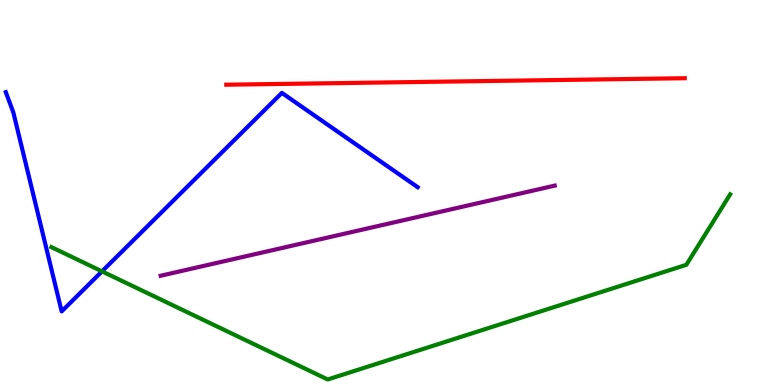[{'lines': ['blue', 'red'], 'intersections': []}, {'lines': ['green', 'red'], 'intersections': []}, {'lines': ['purple', 'red'], 'intersections': []}, {'lines': ['blue', 'green'], 'intersections': [{'x': 1.32, 'y': 2.95}]}, {'lines': ['blue', 'purple'], 'intersections': []}, {'lines': ['green', 'purple'], 'intersections': []}]